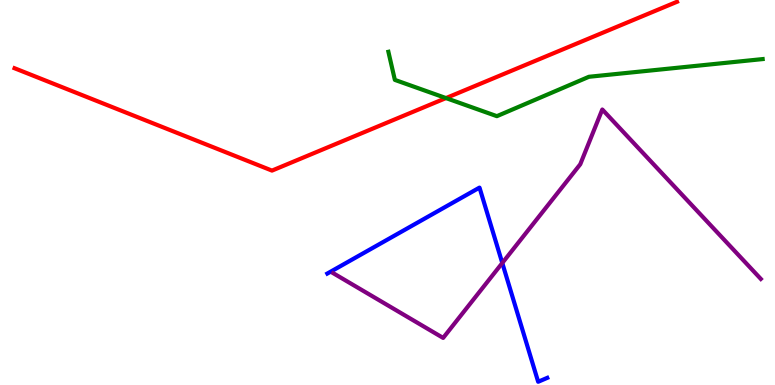[{'lines': ['blue', 'red'], 'intersections': []}, {'lines': ['green', 'red'], 'intersections': [{'x': 5.75, 'y': 7.45}]}, {'lines': ['purple', 'red'], 'intersections': []}, {'lines': ['blue', 'green'], 'intersections': []}, {'lines': ['blue', 'purple'], 'intersections': [{'x': 6.48, 'y': 3.17}]}, {'lines': ['green', 'purple'], 'intersections': []}]